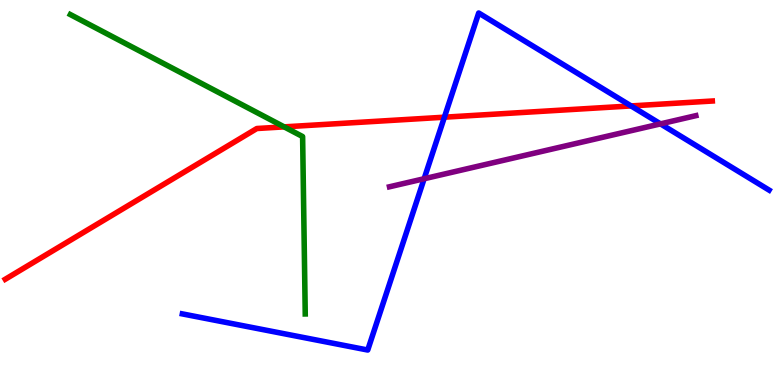[{'lines': ['blue', 'red'], 'intersections': [{'x': 5.73, 'y': 6.96}, {'x': 8.14, 'y': 7.25}]}, {'lines': ['green', 'red'], 'intersections': [{'x': 3.67, 'y': 6.7}]}, {'lines': ['purple', 'red'], 'intersections': []}, {'lines': ['blue', 'green'], 'intersections': []}, {'lines': ['blue', 'purple'], 'intersections': [{'x': 5.47, 'y': 5.36}, {'x': 8.52, 'y': 6.78}]}, {'lines': ['green', 'purple'], 'intersections': []}]